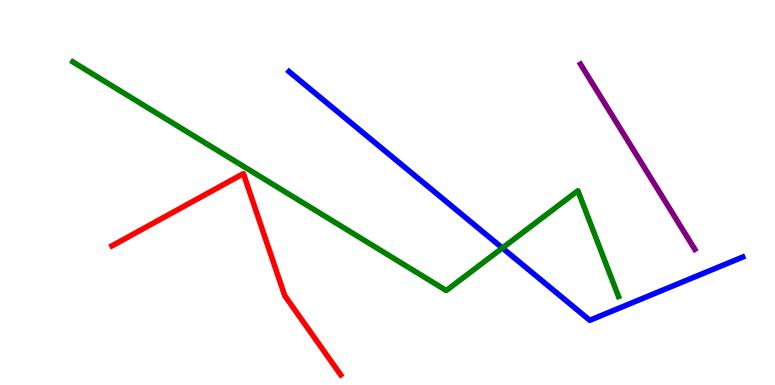[{'lines': ['blue', 'red'], 'intersections': []}, {'lines': ['green', 'red'], 'intersections': []}, {'lines': ['purple', 'red'], 'intersections': []}, {'lines': ['blue', 'green'], 'intersections': [{'x': 6.48, 'y': 3.56}]}, {'lines': ['blue', 'purple'], 'intersections': []}, {'lines': ['green', 'purple'], 'intersections': []}]